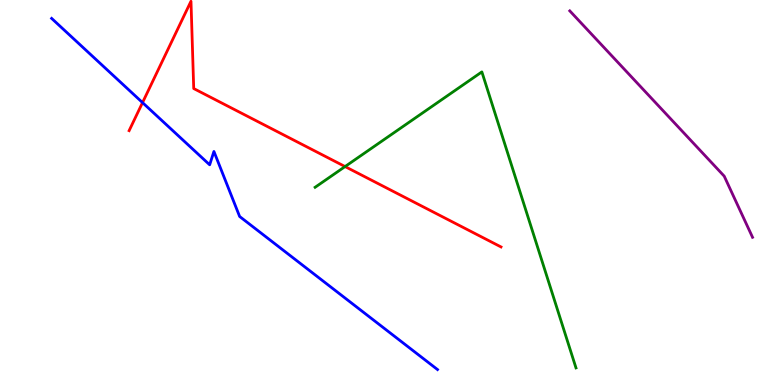[{'lines': ['blue', 'red'], 'intersections': [{'x': 1.84, 'y': 7.33}]}, {'lines': ['green', 'red'], 'intersections': [{'x': 4.45, 'y': 5.67}]}, {'lines': ['purple', 'red'], 'intersections': []}, {'lines': ['blue', 'green'], 'intersections': []}, {'lines': ['blue', 'purple'], 'intersections': []}, {'lines': ['green', 'purple'], 'intersections': []}]